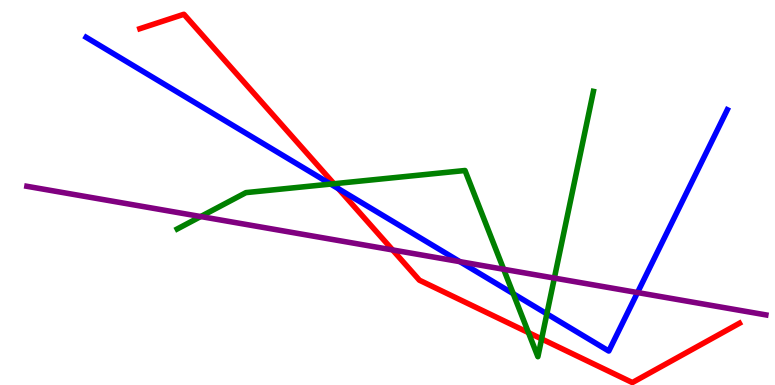[{'lines': ['blue', 'red'], 'intersections': [{'x': 4.37, 'y': 5.1}]}, {'lines': ['green', 'red'], 'intersections': [{'x': 4.31, 'y': 5.23}, {'x': 6.82, 'y': 1.36}, {'x': 6.99, 'y': 1.2}]}, {'lines': ['purple', 'red'], 'intersections': [{'x': 5.07, 'y': 3.51}]}, {'lines': ['blue', 'green'], 'intersections': [{'x': 4.27, 'y': 5.22}, {'x': 6.62, 'y': 2.37}, {'x': 7.06, 'y': 1.85}]}, {'lines': ['blue', 'purple'], 'intersections': [{'x': 5.93, 'y': 3.2}, {'x': 8.23, 'y': 2.4}]}, {'lines': ['green', 'purple'], 'intersections': [{'x': 2.59, 'y': 4.38}, {'x': 6.5, 'y': 3.01}, {'x': 7.15, 'y': 2.78}]}]